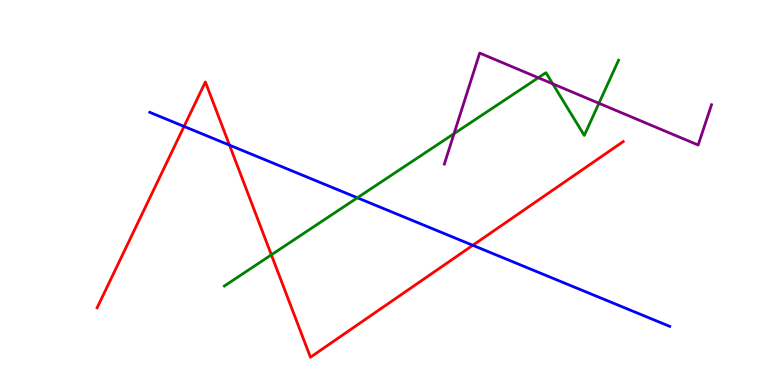[{'lines': ['blue', 'red'], 'intersections': [{'x': 2.37, 'y': 6.72}, {'x': 2.96, 'y': 6.23}, {'x': 6.1, 'y': 3.63}]}, {'lines': ['green', 'red'], 'intersections': [{'x': 3.5, 'y': 3.38}]}, {'lines': ['purple', 'red'], 'intersections': []}, {'lines': ['blue', 'green'], 'intersections': [{'x': 4.61, 'y': 4.86}]}, {'lines': ['blue', 'purple'], 'intersections': []}, {'lines': ['green', 'purple'], 'intersections': [{'x': 5.86, 'y': 6.53}, {'x': 6.95, 'y': 7.98}, {'x': 7.13, 'y': 7.82}, {'x': 7.73, 'y': 7.32}]}]